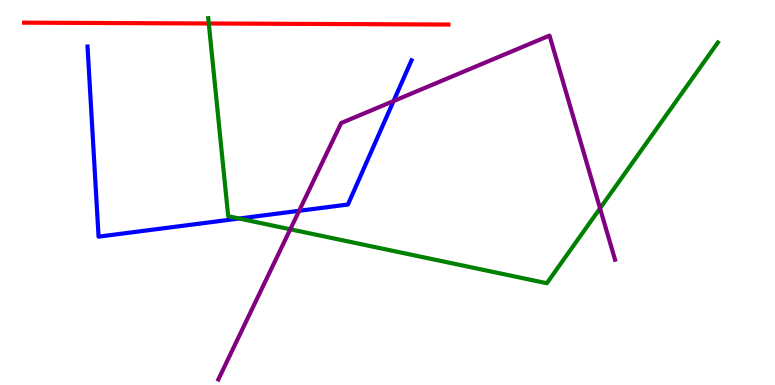[{'lines': ['blue', 'red'], 'intersections': []}, {'lines': ['green', 'red'], 'intersections': [{'x': 2.69, 'y': 9.39}]}, {'lines': ['purple', 'red'], 'intersections': []}, {'lines': ['blue', 'green'], 'intersections': [{'x': 3.09, 'y': 4.32}]}, {'lines': ['blue', 'purple'], 'intersections': [{'x': 3.86, 'y': 4.52}, {'x': 5.08, 'y': 7.38}]}, {'lines': ['green', 'purple'], 'intersections': [{'x': 3.75, 'y': 4.04}, {'x': 7.74, 'y': 4.59}]}]